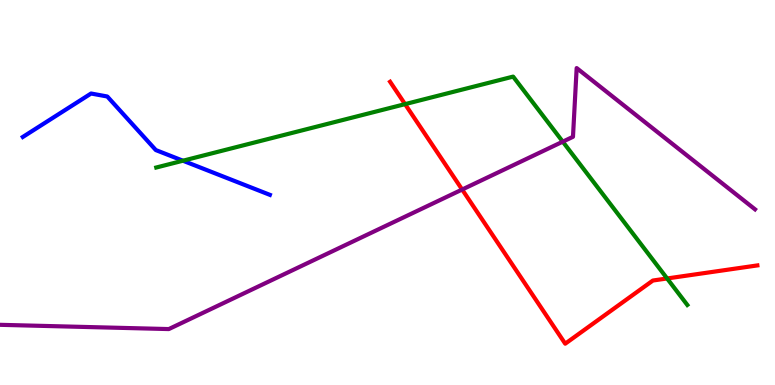[{'lines': ['blue', 'red'], 'intersections': []}, {'lines': ['green', 'red'], 'intersections': [{'x': 5.23, 'y': 7.3}, {'x': 8.61, 'y': 2.77}]}, {'lines': ['purple', 'red'], 'intersections': [{'x': 5.96, 'y': 5.08}]}, {'lines': ['blue', 'green'], 'intersections': [{'x': 2.36, 'y': 5.83}]}, {'lines': ['blue', 'purple'], 'intersections': []}, {'lines': ['green', 'purple'], 'intersections': [{'x': 7.26, 'y': 6.32}]}]